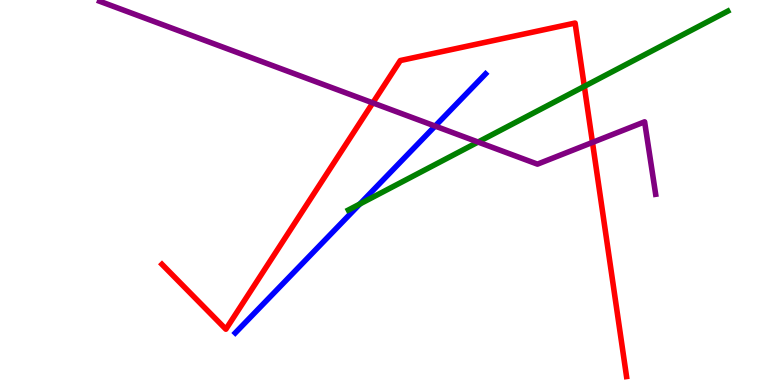[{'lines': ['blue', 'red'], 'intersections': []}, {'lines': ['green', 'red'], 'intersections': [{'x': 7.54, 'y': 7.76}]}, {'lines': ['purple', 'red'], 'intersections': [{'x': 4.81, 'y': 7.33}, {'x': 7.64, 'y': 6.3}]}, {'lines': ['blue', 'green'], 'intersections': [{'x': 4.64, 'y': 4.7}]}, {'lines': ['blue', 'purple'], 'intersections': [{'x': 5.61, 'y': 6.73}]}, {'lines': ['green', 'purple'], 'intersections': [{'x': 6.17, 'y': 6.31}]}]